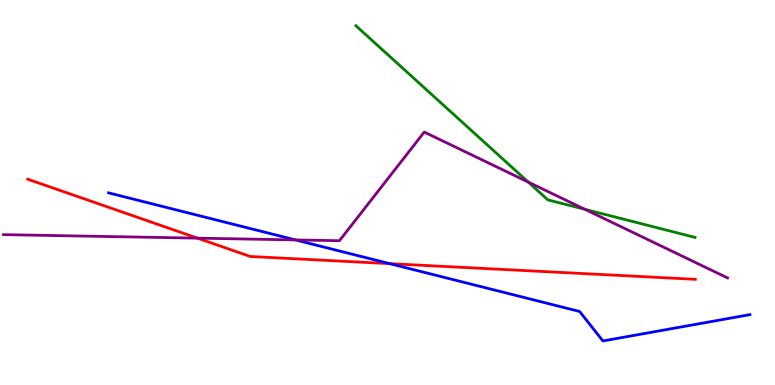[{'lines': ['blue', 'red'], 'intersections': [{'x': 5.03, 'y': 3.15}]}, {'lines': ['green', 'red'], 'intersections': []}, {'lines': ['purple', 'red'], 'intersections': [{'x': 2.55, 'y': 3.81}]}, {'lines': ['blue', 'green'], 'intersections': []}, {'lines': ['blue', 'purple'], 'intersections': [{'x': 3.81, 'y': 3.77}]}, {'lines': ['green', 'purple'], 'intersections': [{'x': 6.82, 'y': 5.27}, {'x': 7.55, 'y': 4.56}]}]